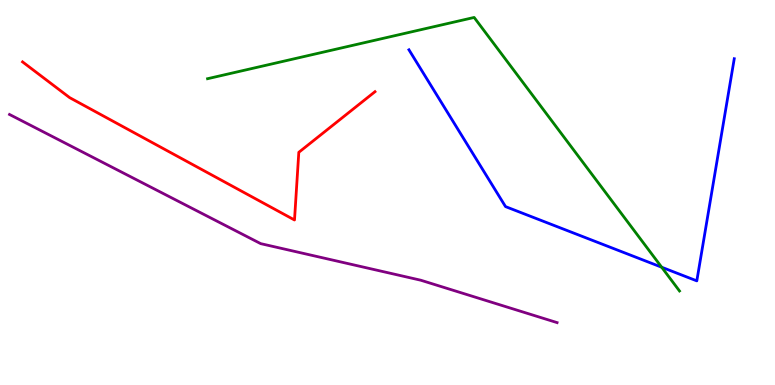[{'lines': ['blue', 'red'], 'intersections': []}, {'lines': ['green', 'red'], 'intersections': []}, {'lines': ['purple', 'red'], 'intersections': []}, {'lines': ['blue', 'green'], 'intersections': [{'x': 8.54, 'y': 3.06}]}, {'lines': ['blue', 'purple'], 'intersections': []}, {'lines': ['green', 'purple'], 'intersections': []}]